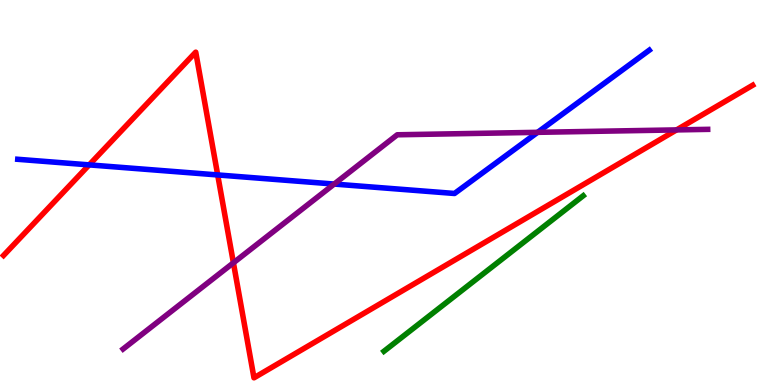[{'lines': ['blue', 'red'], 'intersections': [{'x': 1.15, 'y': 5.72}, {'x': 2.81, 'y': 5.46}]}, {'lines': ['green', 'red'], 'intersections': []}, {'lines': ['purple', 'red'], 'intersections': [{'x': 3.01, 'y': 3.17}, {'x': 8.73, 'y': 6.63}]}, {'lines': ['blue', 'green'], 'intersections': []}, {'lines': ['blue', 'purple'], 'intersections': [{'x': 4.31, 'y': 5.22}, {'x': 6.94, 'y': 6.56}]}, {'lines': ['green', 'purple'], 'intersections': []}]